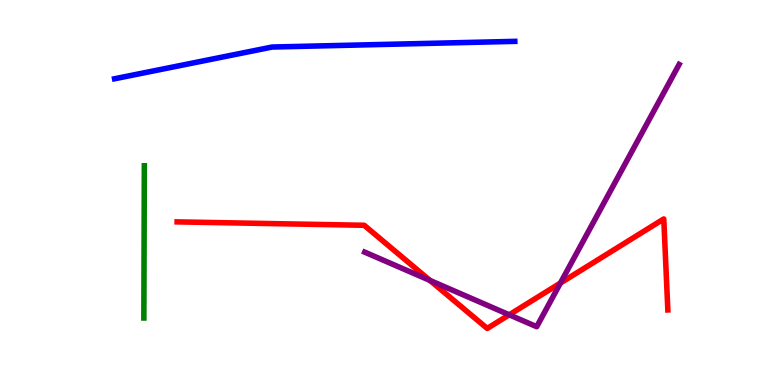[{'lines': ['blue', 'red'], 'intersections': []}, {'lines': ['green', 'red'], 'intersections': []}, {'lines': ['purple', 'red'], 'intersections': [{'x': 5.55, 'y': 2.72}, {'x': 6.57, 'y': 1.82}, {'x': 7.23, 'y': 2.65}]}, {'lines': ['blue', 'green'], 'intersections': []}, {'lines': ['blue', 'purple'], 'intersections': []}, {'lines': ['green', 'purple'], 'intersections': []}]